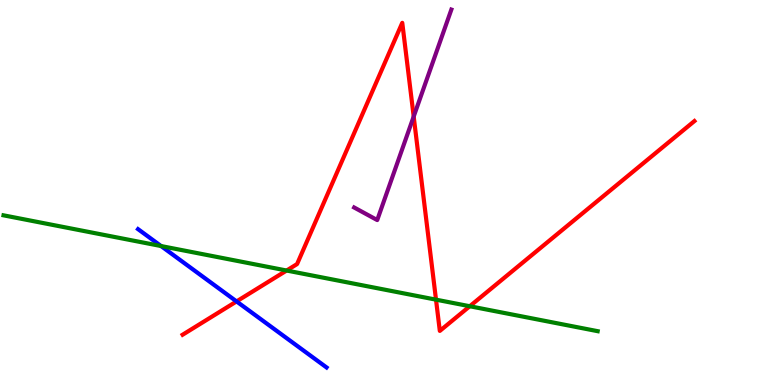[{'lines': ['blue', 'red'], 'intersections': [{'x': 3.05, 'y': 2.17}]}, {'lines': ['green', 'red'], 'intersections': [{'x': 3.7, 'y': 2.97}, {'x': 5.63, 'y': 2.22}, {'x': 6.06, 'y': 2.05}]}, {'lines': ['purple', 'red'], 'intersections': [{'x': 5.34, 'y': 6.97}]}, {'lines': ['blue', 'green'], 'intersections': [{'x': 2.08, 'y': 3.61}]}, {'lines': ['blue', 'purple'], 'intersections': []}, {'lines': ['green', 'purple'], 'intersections': []}]